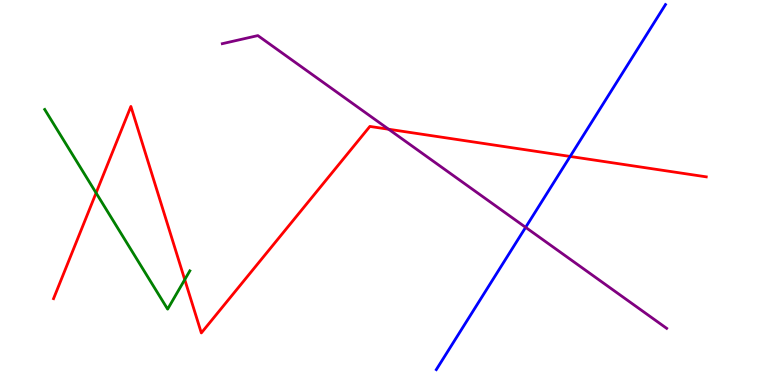[{'lines': ['blue', 'red'], 'intersections': [{'x': 7.36, 'y': 5.94}]}, {'lines': ['green', 'red'], 'intersections': [{'x': 1.24, 'y': 4.99}, {'x': 2.38, 'y': 2.74}]}, {'lines': ['purple', 'red'], 'intersections': [{'x': 5.01, 'y': 6.64}]}, {'lines': ['blue', 'green'], 'intersections': []}, {'lines': ['blue', 'purple'], 'intersections': [{'x': 6.78, 'y': 4.1}]}, {'lines': ['green', 'purple'], 'intersections': []}]